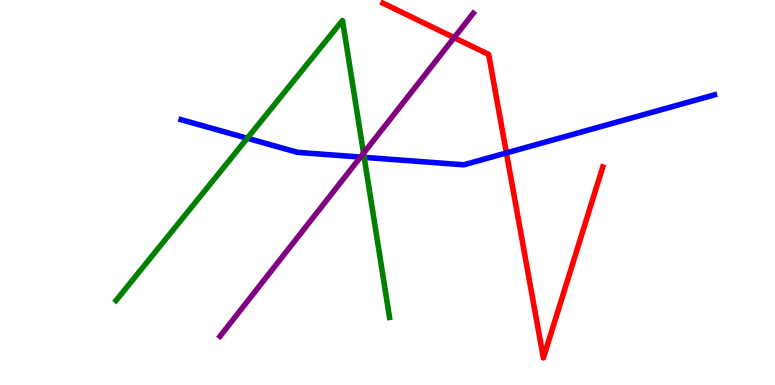[{'lines': ['blue', 'red'], 'intersections': [{'x': 6.53, 'y': 6.03}]}, {'lines': ['green', 'red'], 'intersections': []}, {'lines': ['purple', 'red'], 'intersections': [{'x': 5.86, 'y': 9.02}]}, {'lines': ['blue', 'green'], 'intersections': [{'x': 3.19, 'y': 6.41}, {'x': 4.7, 'y': 5.91}]}, {'lines': ['blue', 'purple'], 'intersections': [{'x': 4.65, 'y': 5.92}]}, {'lines': ['green', 'purple'], 'intersections': [{'x': 4.69, 'y': 6.02}]}]